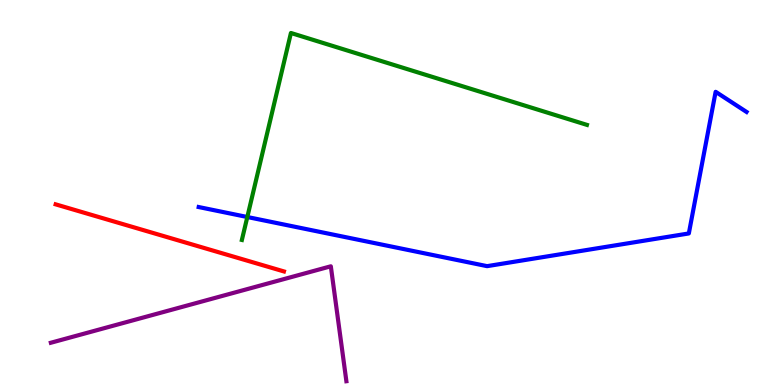[{'lines': ['blue', 'red'], 'intersections': []}, {'lines': ['green', 'red'], 'intersections': []}, {'lines': ['purple', 'red'], 'intersections': []}, {'lines': ['blue', 'green'], 'intersections': [{'x': 3.19, 'y': 4.36}]}, {'lines': ['blue', 'purple'], 'intersections': []}, {'lines': ['green', 'purple'], 'intersections': []}]